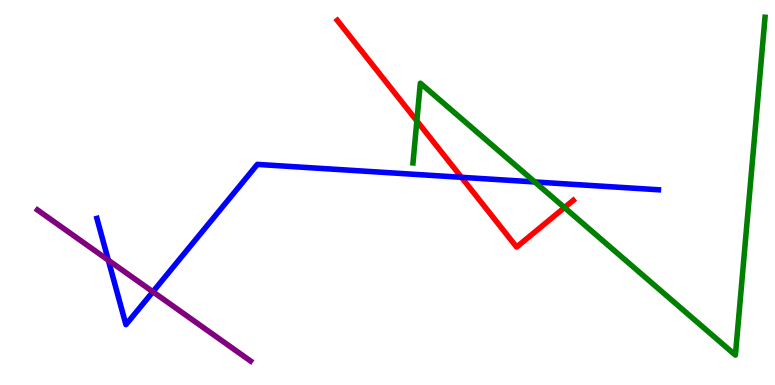[{'lines': ['blue', 'red'], 'intersections': [{'x': 5.95, 'y': 5.39}]}, {'lines': ['green', 'red'], 'intersections': [{'x': 5.38, 'y': 6.86}, {'x': 7.28, 'y': 4.61}]}, {'lines': ['purple', 'red'], 'intersections': []}, {'lines': ['blue', 'green'], 'intersections': [{'x': 6.9, 'y': 5.27}]}, {'lines': ['blue', 'purple'], 'intersections': [{'x': 1.4, 'y': 3.24}, {'x': 1.97, 'y': 2.42}]}, {'lines': ['green', 'purple'], 'intersections': []}]